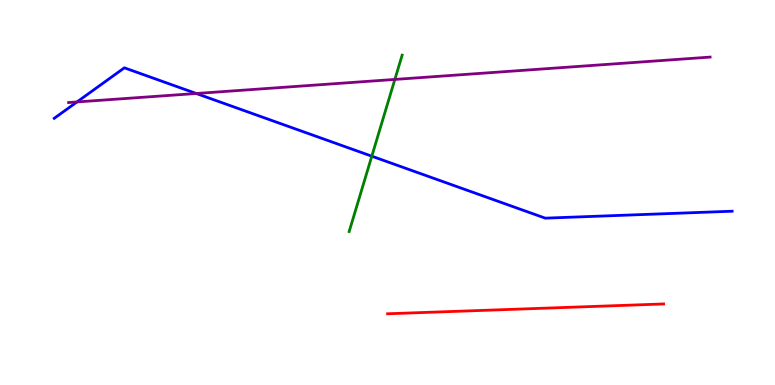[{'lines': ['blue', 'red'], 'intersections': []}, {'lines': ['green', 'red'], 'intersections': []}, {'lines': ['purple', 'red'], 'intersections': []}, {'lines': ['blue', 'green'], 'intersections': [{'x': 4.8, 'y': 5.94}]}, {'lines': ['blue', 'purple'], 'intersections': [{'x': 0.993, 'y': 7.35}, {'x': 2.53, 'y': 7.57}]}, {'lines': ['green', 'purple'], 'intersections': [{'x': 5.09, 'y': 7.94}]}]